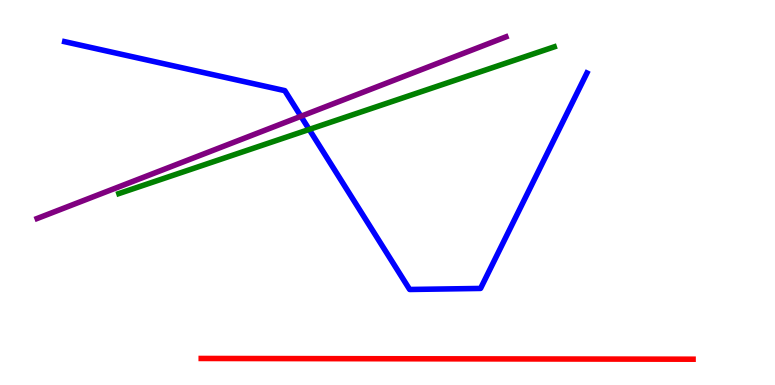[{'lines': ['blue', 'red'], 'intersections': []}, {'lines': ['green', 'red'], 'intersections': []}, {'lines': ['purple', 'red'], 'intersections': []}, {'lines': ['blue', 'green'], 'intersections': [{'x': 3.99, 'y': 6.64}]}, {'lines': ['blue', 'purple'], 'intersections': [{'x': 3.88, 'y': 6.98}]}, {'lines': ['green', 'purple'], 'intersections': []}]